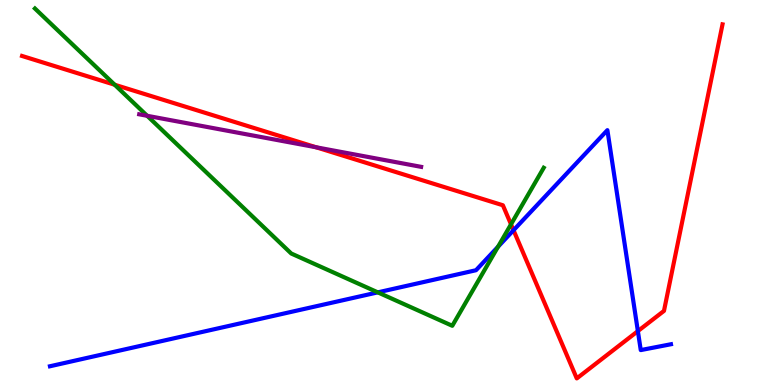[{'lines': ['blue', 'red'], 'intersections': [{'x': 6.63, 'y': 4.02}, {'x': 8.23, 'y': 1.4}]}, {'lines': ['green', 'red'], 'intersections': [{'x': 1.48, 'y': 7.8}, {'x': 6.59, 'y': 4.17}]}, {'lines': ['purple', 'red'], 'intersections': [{'x': 4.08, 'y': 6.17}]}, {'lines': ['blue', 'green'], 'intersections': [{'x': 4.87, 'y': 2.41}, {'x': 6.43, 'y': 3.59}]}, {'lines': ['blue', 'purple'], 'intersections': []}, {'lines': ['green', 'purple'], 'intersections': [{'x': 1.9, 'y': 6.99}]}]